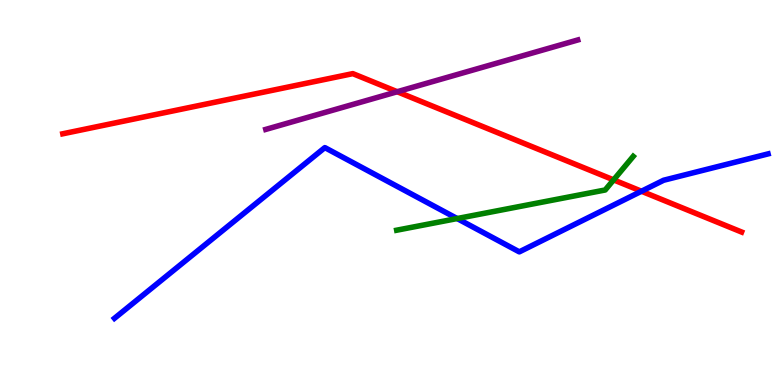[{'lines': ['blue', 'red'], 'intersections': [{'x': 8.28, 'y': 5.03}]}, {'lines': ['green', 'red'], 'intersections': [{'x': 7.92, 'y': 5.33}]}, {'lines': ['purple', 'red'], 'intersections': [{'x': 5.13, 'y': 7.62}]}, {'lines': ['blue', 'green'], 'intersections': [{'x': 5.9, 'y': 4.32}]}, {'lines': ['blue', 'purple'], 'intersections': []}, {'lines': ['green', 'purple'], 'intersections': []}]